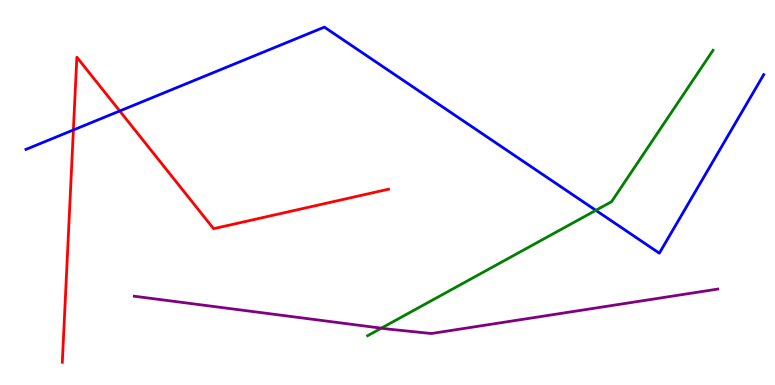[{'lines': ['blue', 'red'], 'intersections': [{'x': 0.947, 'y': 6.62}, {'x': 1.54, 'y': 7.12}]}, {'lines': ['green', 'red'], 'intersections': []}, {'lines': ['purple', 'red'], 'intersections': []}, {'lines': ['blue', 'green'], 'intersections': [{'x': 7.69, 'y': 4.54}]}, {'lines': ['blue', 'purple'], 'intersections': []}, {'lines': ['green', 'purple'], 'intersections': [{'x': 4.92, 'y': 1.48}]}]